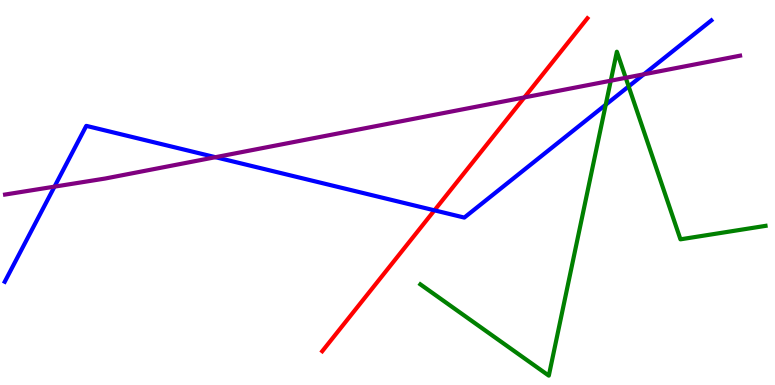[{'lines': ['blue', 'red'], 'intersections': [{'x': 5.61, 'y': 4.54}]}, {'lines': ['green', 'red'], 'intersections': []}, {'lines': ['purple', 'red'], 'intersections': [{'x': 6.77, 'y': 7.47}]}, {'lines': ['blue', 'green'], 'intersections': [{'x': 7.82, 'y': 7.28}, {'x': 8.11, 'y': 7.76}]}, {'lines': ['blue', 'purple'], 'intersections': [{'x': 0.703, 'y': 5.15}, {'x': 2.78, 'y': 5.92}, {'x': 8.31, 'y': 8.07}]}, {'lines': ['green', 'purple'], 'intersections': [{'x': 7.88, 'y': 7.9}, {'x': 8.07, 'y': 7.98}]}]